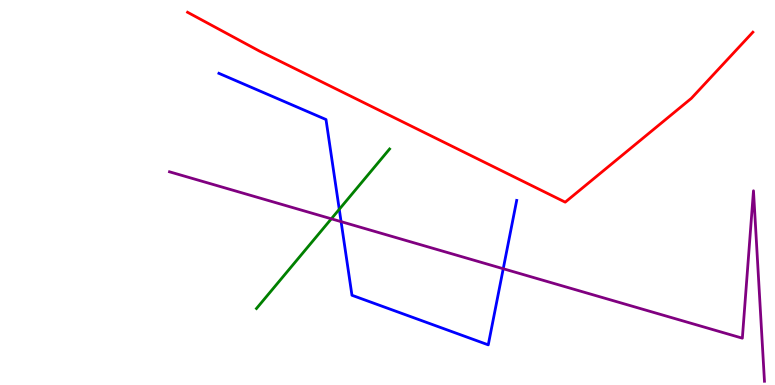[{'lines': ['blue', 'red'], 'intersections': []}, {'lines': ['green', 'red'], 'intersections': []}, {'lines': ['purple', 'red'], 'intersections': []}, {'lines': ['blue', 'green'], 'intersections': [{'x': 4.38, 'y': 4.56}]}, {'lines': ['blue', 'purple'], 'intersections': [{'x': 4.4, 'y': 4.24}, {'x': 6.49, 'y': 3.02}]}, {'lines': ['green', 'purple'], 'intersections': [{'x': 4.28, 'y': 4.32}]}]